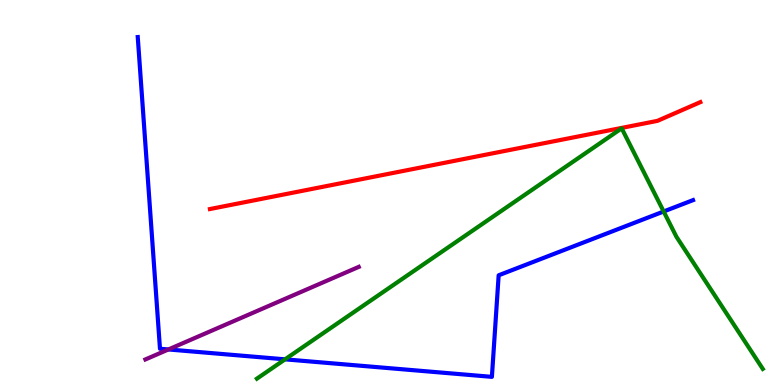[{'lines': ['blue', 'red'], 'intersections': []}, {'lines': ['green', 'red'], 'intersections': []}, {'lines': ['purple', 'red'], 'intersections': []}, {'lines': ['blue', 'green'], 'intersections': [{'x': 3.68, 'y': 0.667}, {'x': 8.56, 'y': 4.51}]}, {'lines': ['blue', 'purple'], 'intersections': [{'x': 2.17, 'y': 0.923}]}, {'lines': ['green', 'purple'], 'intersections': []}]